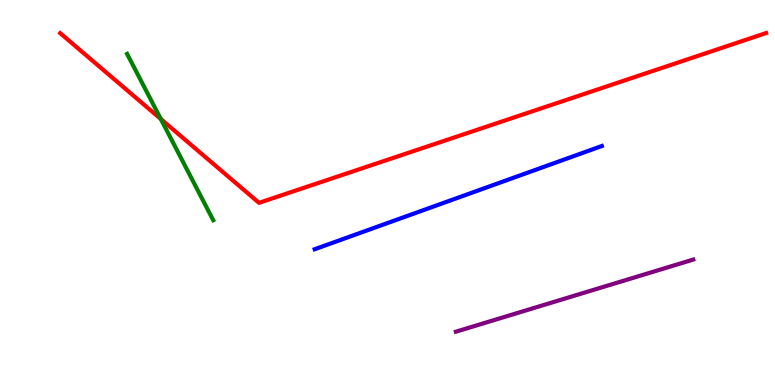[{'lines': ['blue', 'red'], 'intersections': []}, {'lines': ['green', 'red'], 'intersections': [{'x': 2.08, 'y': 6.91}]}, {'lines': ['purple', 'red'], 'intersections': []}, {'lines': ['blue', 'green'], 'intersections': []}, {'lines': ['blue', 'purple'], 'intersections': []}, {'lines': ['green', 'purple'], 'intersections': []}]